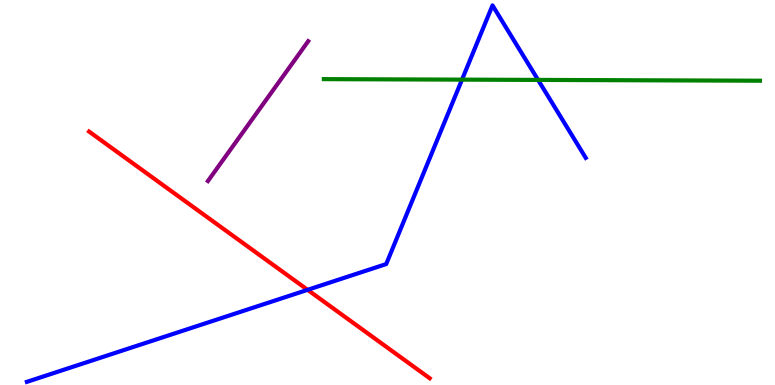[{'lines': ['blue', 'red'], 'intersections': [{'x': 3.97, 'y': 2.47}]}, {'lines': ['green', 'red'], 'intersections': []}, {'lines': ['purple', 'red'], 'intersections': []}, {'lines': ['blue', 'green'], 'intersections': [{'x': 5.96, 'y': 7.93}, {'x': 6.94, 'y': 7.92}]}, {'lines': ['blue', 'purple'], 'intersections': []}, {'lines': ['green', 'purple'], 'intersections': []}]